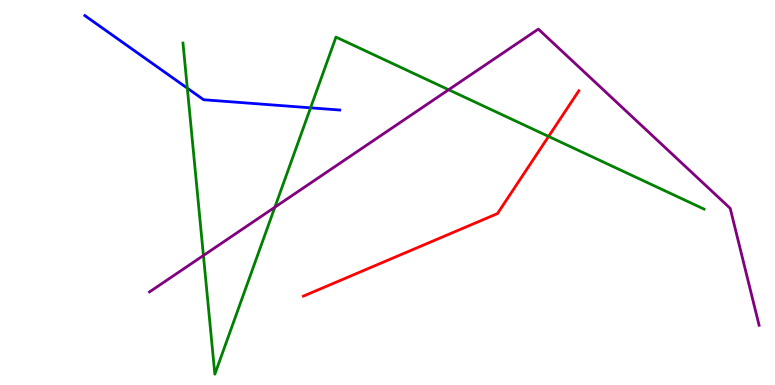[{'lines': ['blue', 'red'], 'intersections': []}, {'lines': ['green', 'red'], 'intersections': [{'x': 7.08, 'y': 6.46}]}, {'lines': ['purple', 'red'], 'intersections': []}, {'lines': ['blue', 'green'], 'intersections': [{'x': 2.42, 'y': 7.71}, {'x': 4.01, 'y': 7.2}]}, {'lines': ['blue', 'purple'], 'intersections': []}, {'lines': ['green', 'purple'], 'intersections': [{'x': 2.62, 'y': 3.36}, {'x': 3.55, 'y': 4.62}, {'x': 5.79, 'y': 7.67}]}]